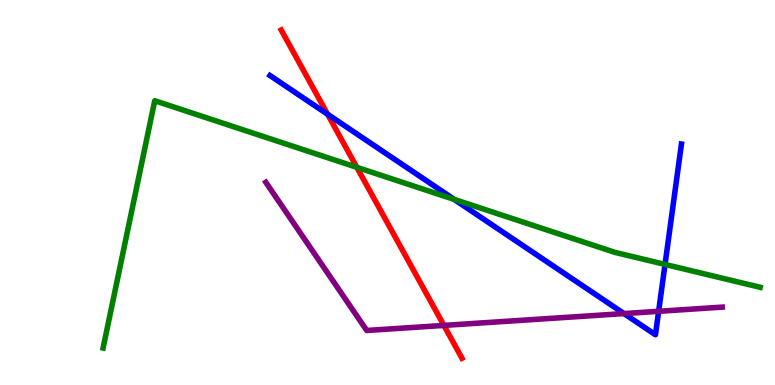[{'lines': ['blue', 'red'], 'intersections': [{'x': 4.23, 'y': 7.03}]}, {'lines': ['green', 'red'], 'intersections': [{'x': 4.6, 'y': 5.65}]}, {'lines': ['purple', 'red'], 'intersections': [{'x': 5.73, 'y': 1.55}]}, {'lines': ['blue', 'green'], 'intersections': [{'x': 5.86, 'y': 4.82}, {'x': 8.58, 'y': 3.13}]}, {'lines': ['blue', 'purple'], 'intersections': [{'x': 8.05, 'y': 1.86}, {'x': 8.5, 'y': 1.91}]}, {'lines': ['green', 'purple'], 'intersections': []}]